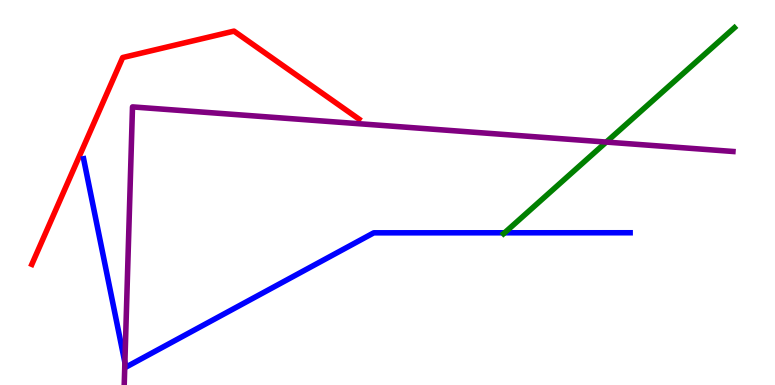[{'lines': ['blue', 'red'], 'intersections': []}, {'lines': ['green', 'red'], 'intersections': []}, {'lines': ['purple', 'red'], 'intersections': []}, {'lines': ['blue', 'green'], 'intersections': [{'x': 6.51, 'y': 3.95}]}, {'lines': ['blue', 'purple'], 'intersections': [{'x': 1.61, 'y': 0.583}]}, {'lines': ['green', 'purple'], 'intersections': [{'x': 7.82, 'y': 6.31}]}]